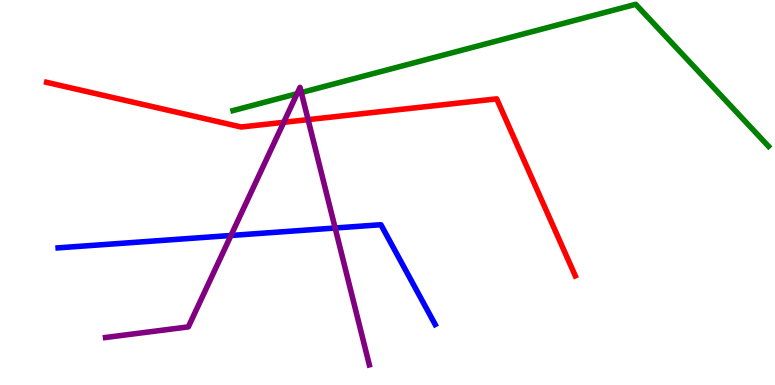[{'lines': ['blue', 'red'], 'intersections': []}, {'lines': ['green', 'red'], 'intersections': []}, {'lines': ['purple', 'red'], 'intersections': [{'x': 3.66, 'y': 6.82}, {'x': 3.98, 'y': 6.89}]}, {'lines': ['blue', 'green'], 'intersections': []}, {'lines': ['blue', 'purple'], 'intersections': [{'x': 2.98, 'y': 3.88}, {'x': 4.32, 'y': 4.08}]}, {'lines': ['green', 'purple'], 'intersections': [{'x': 3.83, 'y': 7.57}, {'x': 3.89, 'y': 7.6}]}]